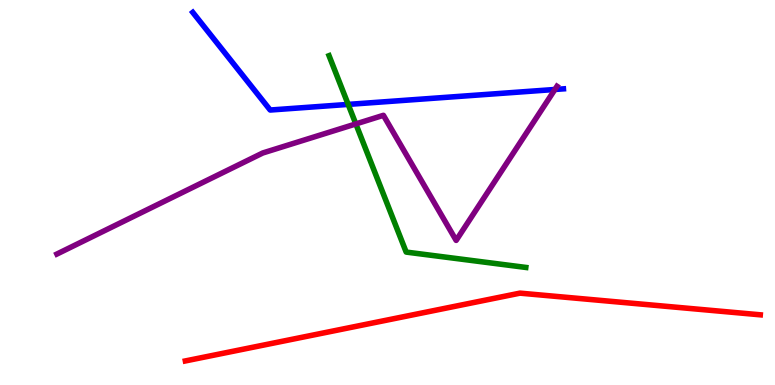[{'lines': ['blue', 'red'], 'intersections': []}, {'lines': ['green', 'red'], 'intersections': []}, {'lines': ['purple', 'red'], 'intersections': []}, {'lines': ['blue', 'green'], 'intersections': [{'x': 4.49, 'y': 7.29}]}, {'lines': ['blue', 'purple'], 'intersections': [{'x': 7.16, 'y': 7.68}]}, {'lines': ['green', 'purple'], 'intersections': [{'x': 4.59, 'y': 6.78}]}]